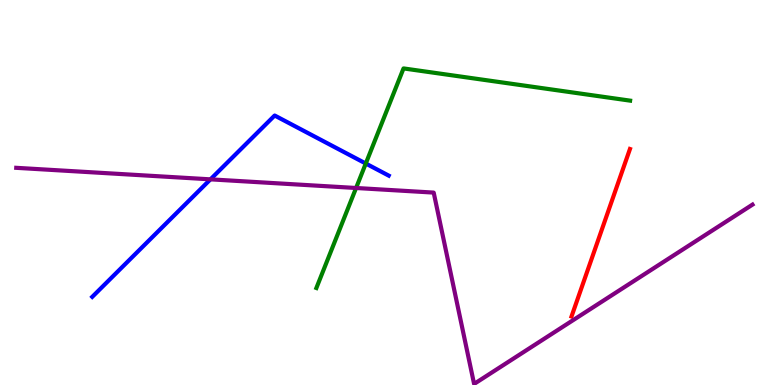[{'lines': ['blue', 'red'], 'intersections': []}, {'lines': ['green', 'red'], 'intersections': []}, {'lines': ['purple', 'red'], 'intersections': []}, {'lines': ['blue', 'green'], 'intersections': [{'x': 4.72, 'y': 5.75}]}, {'lines': ['blue', 'purple'], 'intersections': [{'x': 2.72, 'y': 5.34}]}, {'lines': ['green', 'purple'], 'intersections': [{'x': 4.59, 'y': 5.12}]}]